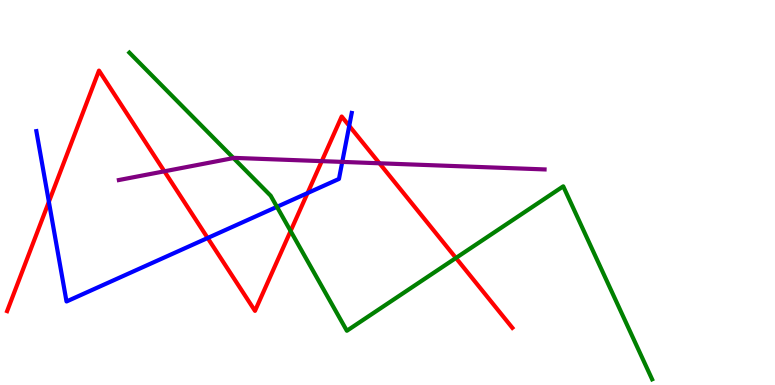[{'lines': ['blue', 'red'], 'intersections': [{'x': 0.631, 'y': 4.76}, {'x': 2.68, 'y': 3.82}, {'x': 3.97, 'y': 4.99}, {'x': 4.51, 'y': 6.73}]}, {'lines': ['green', 'red'], 'intersections': [{'x': 3.75, 'y': 4.0}, {'x': 5.88, 'y': 3.3}]}, {'lines': ['purple', 'red'], 'intersections': [{'x': 2.12, 'y': 5.55}, {'x': 4.15, 'y': 5.81}, {'x': 4.9, 'y': 5.76}]}, {'lines': ['blue', 'green'], 'intersections': [{'x': 3.57, 'y': 4.63}]}, {'lines': ['blue', 'purple'], 'intersections': [{'x': 4.42, 'y': 5.79}]}, {'lines': ['green', 'purple'], 'intersections': [{'x': 3.01, 'y': 5.89}]}]